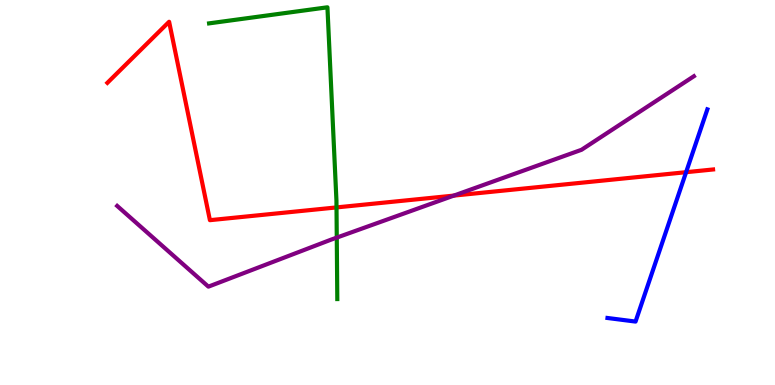[{'lines': ['blue', 'red'], 'intersections': [{'x': 8.85, 'y': 5.53}]}, {'lines': ['green', 'red'], 'intersections': [{'x': 4.34, 'y': 4.61}]}, {'lines': ['purple', 'red'], 'intersections': [{'x': 5.86, 'y': 4.92}]}, {'lines': ['blue', 'green'], 'intersections': []}, {'lines': ['blue', 'purple'], 'intersections': []}, {'lines': ['green', 'purple'], 'intersections': [{'x': 4.35, 'y': 3.83}]}]